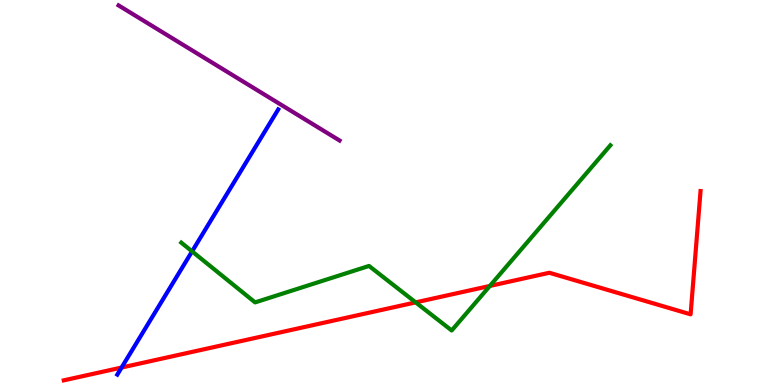[{'lines': ['blue', 'red'], 'intersections': [{'x': 1.57, 'y': 0.454}]}, {'lines': ['green', 'red'], 'intersections': [{'x': 5.36, 'y': 2.15}, {'x': 6.32, 'y': 2.57}]}, {'lines': ['purple', 'red'], 'intersections': []}, {'lines': ['blue', 'green'], 'intersections': [{'x': 2.48, 'y': 3.47}]}, {'lines': ['blue', 'purple'], 'intersections': []}, {'lines': ['green', 'purple'], 'intersections': []}]